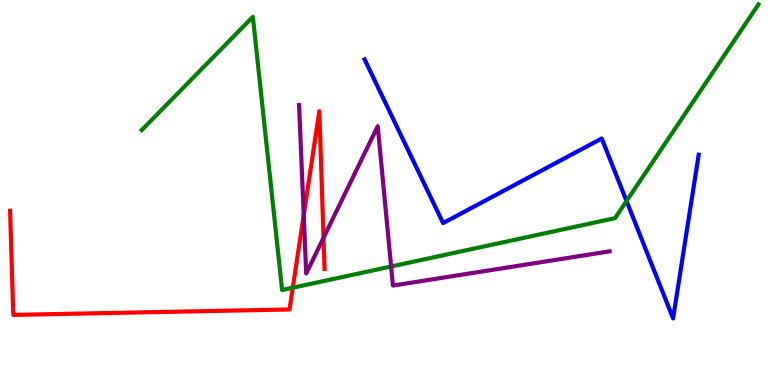[{'lines': ['blue', 'red'], 'intersections': []}, {'lines': ['green', 'red'], 'intersections': [{'x': 3.78, 'y': 2.53}]}, {'lines': ['purple', 'red'], 'intersections': [{'x': 3.92, 'y': 4.41}, {'x': 4.17, 'y': 3.82}]}, {'lines': ['blue', 'green'], 'intersections': [{'x': 8.08, 'y': 4.78}]}, {'lines': ['blue', 'purple'], 'intersections': []}, {'lines': ['green', 'purple'], 'intersections': [{'x': 5.05, 'y': 3.08}]}]